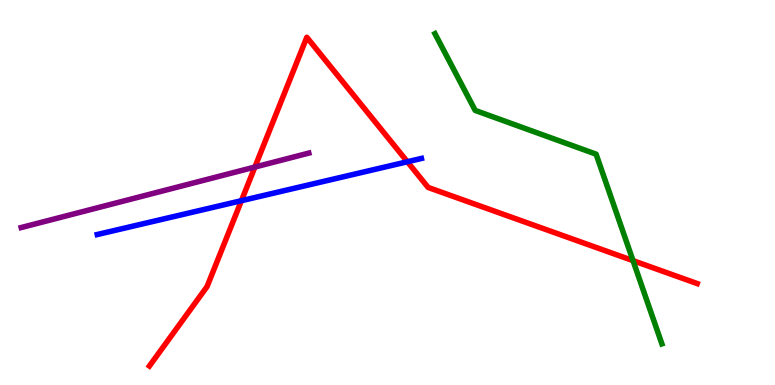[{'lines': ['blue', 'red'], 'intersections': [{'x': 3.12, 'y': 4.79}, {'x': 5.26, 'y': 5.8}]}, {'lines': ['green', 'red'], 'intersections': [{'x': 8.17, 'y': 3.23}]}, {'lines': ['purple', 'red'], 'intersections': [{'x': 3.29, 'y': 5.66}]}, {'lines': ['blue', 'green'], 'intersections': []}, {'lines': ['blue', 'purple'], 'intersections': []}, {'lines': ['green', 'purple'], 'intersections': []}]